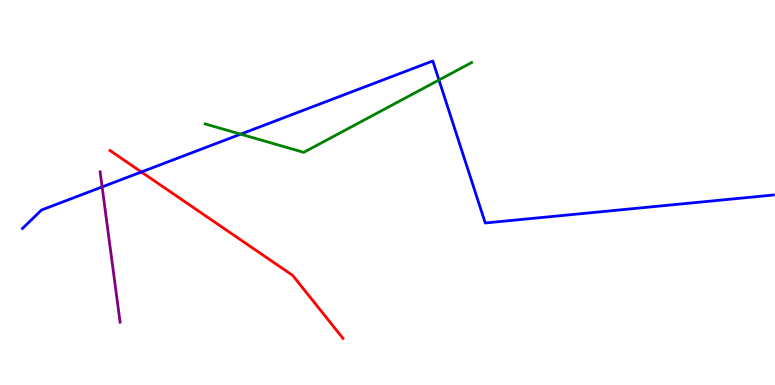[{'lines': ['blue', 'red'], 'intersections': [{'x': 1.82, 'y': 5.53}]}, {'lines': ['green', 'red'], 'intersections': []}, {'lines': ['purple', 'red'], 'intersections': []}, {'lines': ['blue', 'green'], 'intersections': [{'x': 3.11, 'y': 6.52}, {'x': 5.66, 'y': 7.92}]}, {'lines': ['blue', 'purple'], 'intersections': [{'x': 1.32, 'y': 5.14}]}, {'lines': ['green', 'purple'], 'intersections': []}]